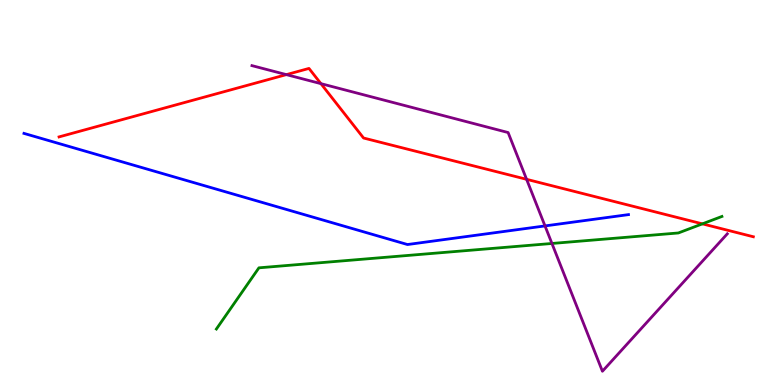[{'lines': ['blue', 'red'], 'intersections': []}, {'lines': ['green', 'red'], 'intersections': [{'x': 9.06, 'y': 4.19}]}, {'lines': ['purple', 'red'], 'intersections': [{'x': 3.7, 'y': 8.06}, {'x': 4.14, 'y': 7.83}, {'x': 6.79, 'y': 5.34}]}, {'lines': ['blue', 'green'], 'intersections': []}, {'lines': ['blue', 'purple'], 'intersections': [{'x': 7.03, 'y': 4.13}]}, {'lines': ['green', 'purple'], 'intersections': [{'x': 7.12, 'y': 3.68}]}]